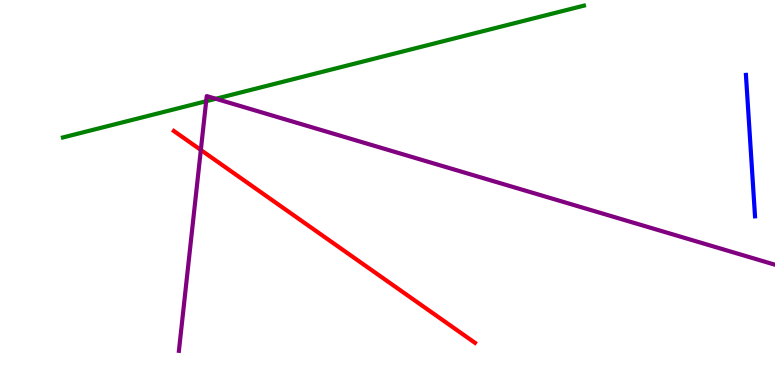[{'lines': ['blue', 'red'], 'intersections': []}, {'lines': ['green', 'red'], 'intersections': []}, {'lines': ['purple', 'red'], 'intersections': [{'x': 2.59, 'y': 6.1}]}, {'lines': ['blue', 'green'], 'intersections': []}, {'lines': ['blue', 'purple'], 'intersections': []}, {'lines': ['green', 'purple'], 'intersections': [{'x': 2.66, 'y': 7.37}, {'x': 2.78, 'y': 7.43}]}]